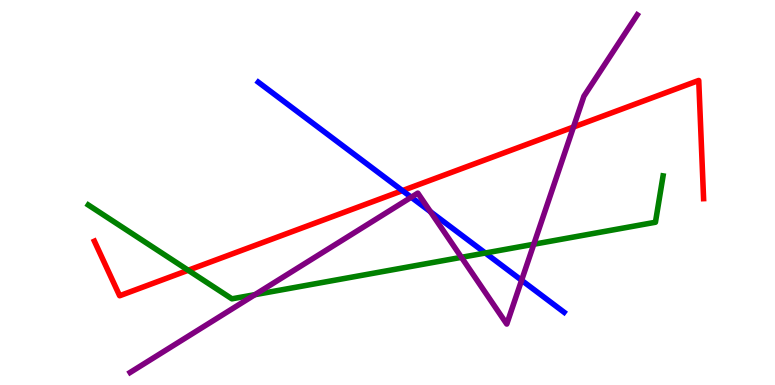[{'lines': ['blue', 'red'], 'intersections': [{'x': 5.19, 'y': 5.05}]}, {'lines': ['green', 'red'], 'intersections': [{'x': 2.43, 'y': 2.98}]}, {'lines': ['purple', 'red'], 'intersections': [{'x': 7.4, 'y': 6.7}]}, {'lines': ['blue', 'green'], 'intersections': [{'x': 6.26, 'y': 3.43}]}, {'lines': ['blue', 'purple'], 'intersections': [{'x': 5.31, 'y': 4.88}, {'x': 5.55, 'y': 4.5}, {'x': 6.73, 'y': 2.72}]}, {'lines': ['green', 'purple'], 'intersections': [{'x': 3.29, 'y': 2.35}, {'x': 5.95, 'y': 3.32}, {'x': 6.89, 'y': 3.66}]}]